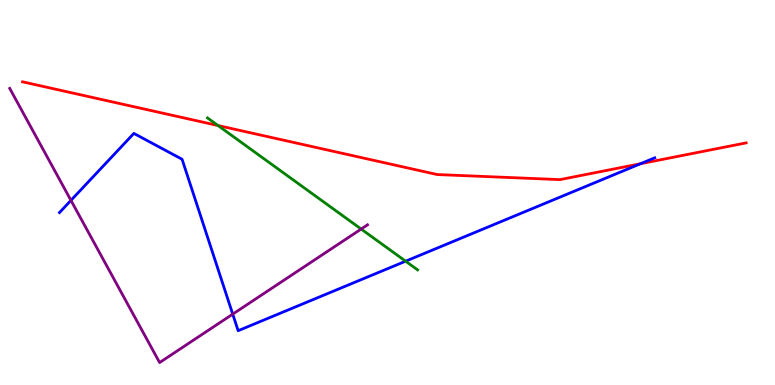[{'lines': ['blue', 'red'], 'intersections': [{'x': 8.26, 'y': 5.75}]}, {'lines': ['green', 'red'], 'intersections': [{'x': 2.81, 'y': 6.74}]}, {'lines': ['purple', 'red'], 'intersections': []}, {'lines': ['blue', 'green'], 'intersections': [{'x': 5.23, 'y': 3.22}]}, {'lines': ['blue', 'purple'], 'intersections': [{'x': 0.916, 'y': 4.8}, {'x': 3.0, 'y': 1.84}]}, {'lines': ['green', 'purple'], 'intersections': [{'x': 4.66, 'y': 4.05}]}]